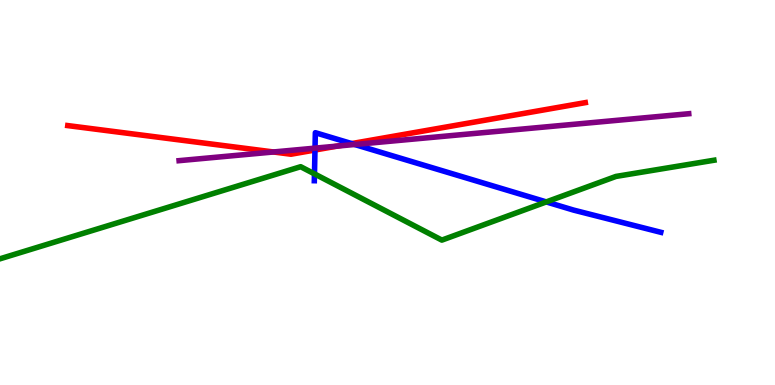[{'lines': ['blue', 'red'], 'intersections': [{'x': 4.06, 'y': 6.1}, {'x': 4.54, 'y': 6.27}]}, {'lines': ['green', 'red'], 'intersections': []}, {'lines': ['purple', 'red'], 'intersections': [{'x': 3.53, 'y': 6.05}, {'x': 4.35, 'y': 6.21}]}, {'lines': ['blue', 'green'], 'intersections': [{'x': 4.06, 'y': 5.48}, {'x': 7.05, 'y': 4.76}]}, {'lines': ['blue', 'purple'], 'intersections': [{'x': 4.06, 'y': 6.15}, {'x': 4.58, 'y': 6.25}]}, {'lines': ['green', 'purple'], 'intersections': []}]